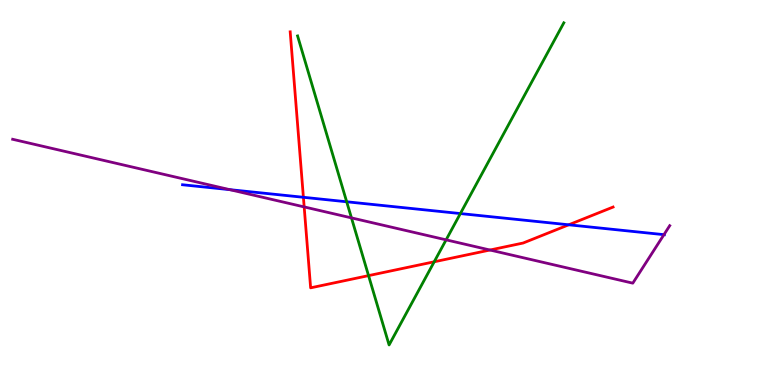[{'lines': ['blue', 'red'], 'intersections': [{'x': 3.91, 'y': 4.88}, {'x': 7.34, 'y': 4.16}]}, {'lines': ['green', 'red'], 'intersections': [{'x': 4.76, 'y': 2.84}, {'x': 5.6, 'y': 3.2}]}, {'lines': ['purple', 'red'], 'intersections': [{'x': 3.92, 'y': 4.63}, {'x': 6.32, 'y': 3.51}]}, {'lines': ['blue', 'green'], 'intersections': [{'x': 4.47, 'y': 4.76}, {'x': 5.94, 'y': 4.45}]}, {'lines': ['blue', 'purple'], 'intersections': [{'x': 2.96, 'y': 5.07}, {'x': 8.57, 'y': 3.9}]}, {'lines': ['green', 'purple'], 'intersections': [{'x': 4.53, 'y': 4.34}, {'x': 5.76, 'y': 3.77}]}]